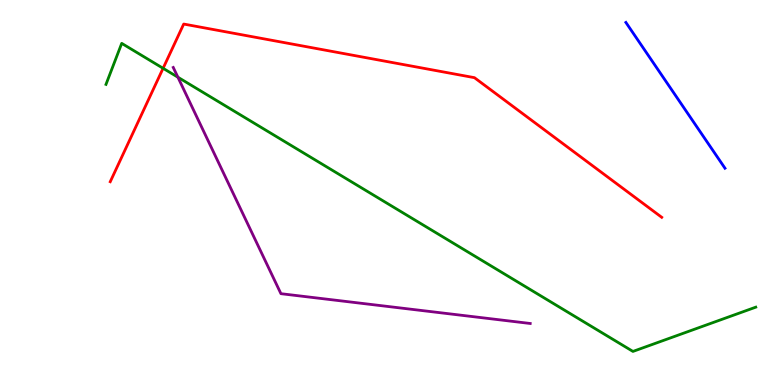[{'lines': ['blue', 'red'], 'intersections': []}, {'lines': ['green', 'red'], 'intersections': [{'x': 2.1, 'y': 8.23}]}, {'lines': ['purple', 'red'], 'intersections': []}, {'lines': ['blue', 'green'], 'intersections': []}, {'lines': ['blue', 'purple'], 'intersections': []}, {'lines': ['green', 'purple'], 'intersections': [{'x': 2.3, 'y': 7.99}]}]